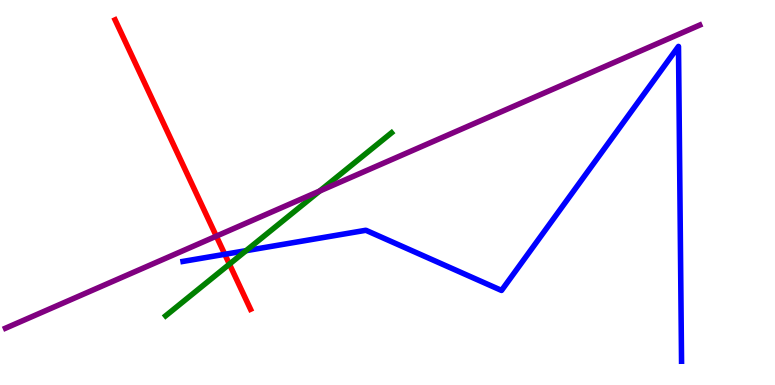[{'lines': ['blue', 'red'], 'intersections': [{'x': 2.9, 'y': 3.4}]}, {'lines': ['green', 'red'], 'intersections': [{'x': 2.96, 'y': 3.14}]}, {'lines': ['purple', 'red'], 'intersections': [{'x': 2.79, 'y': 3.87}]}, {'lines': ['blue', 'green'], 'intersections': [{'x': 3.17, 'y': 3.49}]}, {'lines': ['blue', 'purple'], 'intersections': []}, {'lines': ['green', 'purple'], 'intersections': [{'x': 4.12, 'y': 5.04}]}]